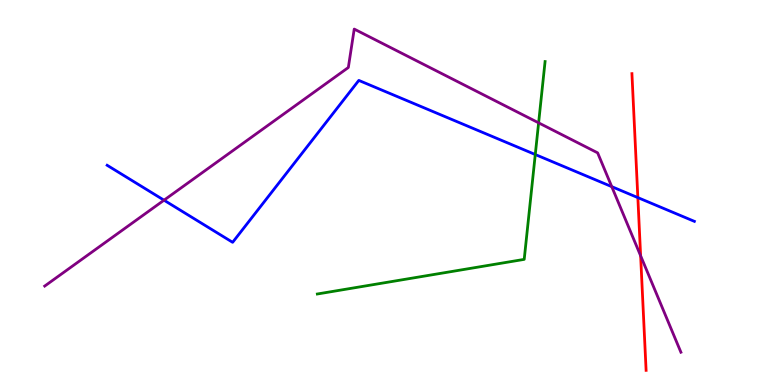[{'lines': ['blue', 'red'], 'intersections': [{'x': 8.23, 'y': 4.87}]}, {'lines': ['green', 'red'], 'intersections': []}, {'lines': ['purple', 'red'], 'intersections': [{'x': 8.27, 'y': 3.36}]}, {'lines': ['blue', 'green'], 'intersections': [{'x': 6.91, 'y': 5.99}]}, {'lines': ['blue', 'purple'], 'intersections': [{'x': 2.12, 'y': 4.8}, {'x': 7.89, 'y': 5.15}]}, {'lines': ['green', 'purple'], 'intersections': [{'x': 6.95, 'y': 6.81}]}]